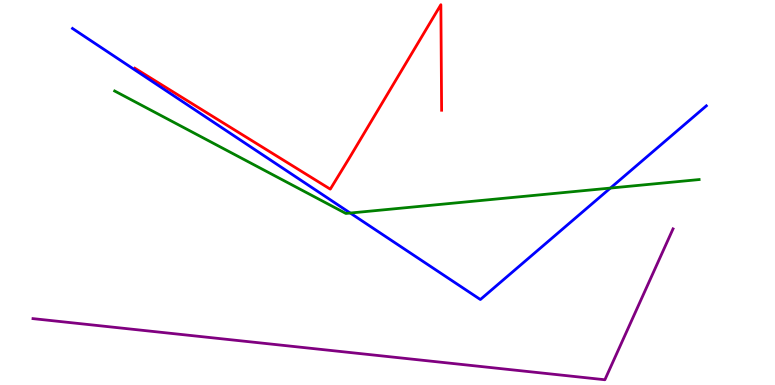[{'lines': ['blue', 'red'], 'intersections': []}, {'lines': ['green', 'red'], 'intersections': []}, {'lines': ['purple', 'red'], 'intersections': []}, {'lines': ['blue', 'green'], 'intersections': [{'x': 4.52, 'y': 4.47}, {'x': 7.88, 'y': 5.11}]}, {'lines': ['blue', 'purple'], 'intersections': []}, {'lines': ['green', 'purple'], 'intersections': []}]